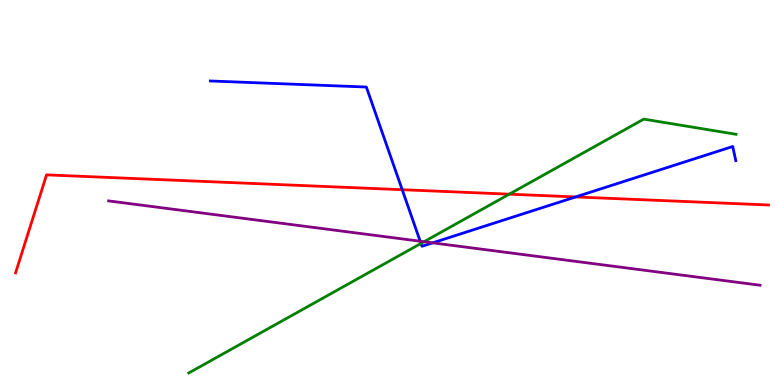[{'lines': ['blue', 'red'], 'intersections': [{'x': 5.19, 'y': 5.07}, {'x': 7.43, 'y': 4.88}]}, {'lines': ['green', 'red'], 'intersections': [{'x': 6.57, 'y': 4.96}]}, {'lines': ['purple', 'red'], 'intersections': []}, {'lines': ['blue', 'green'], 'intersections': [{'x': 5.43, 'y': 3.68}]}, {'lines': ['blue', 'purple'], 'intersections': [{'x': 5.42, 'y': 3.73}, {'x': 5.58, 'y': 3.69}]}, {'lines': ['green', 'purple'], 'intersections': [{'x': 5.47, 'y': 3.72}]}]